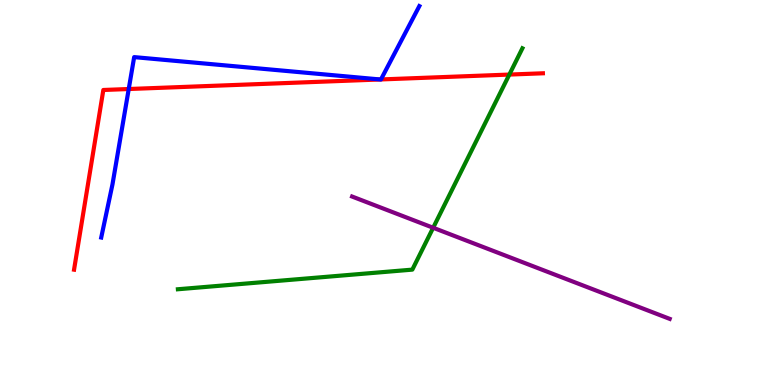[{'lines': ['blue', 'red'], 'intersections': [{'x': 1.66, 'y': 7.69}, {'x': 4.91, 'y': 7.94}, {'x': 4.92, 'y': 7.94}]}, {'lines': ['green', 'red'], 'intersections': [{'x': 6.57, 'y': 8.06}]}, {'lines': ['purple', 'red'], 'intersections': []}, {'lines': ['blue', 'green'], 'intersections': []}, {'lines': ['blue', 'purple'], 'intersections': []}, {'lines': ['green', 'purple'], 'intersections': [{'x': 5.59, 'y': 4.08}]}]